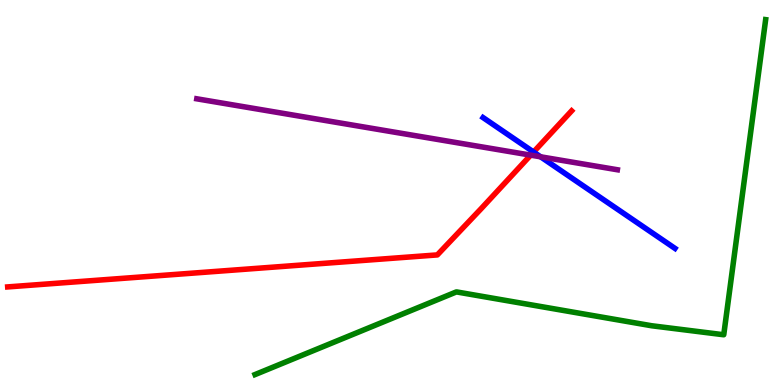[{'lines': ['blue', 'red'], 'intersections': [{'x': 6.88, 'y': 6.05}]}, {'lines': ['green', 'red'], 'intersections': []}, {'lines': ['purple', 'red'], 'intersections': [{'x': 6.85, 'y': 5.97}]}, {'lines': ['blue', 'green'], 'intersections': []}, {'lines': ['blue', 'purple'], 'intersections': [{'x': 6.98, 'y': 5.93}]}, {'lines': ['green', 'purple'], 'intersections': []}]